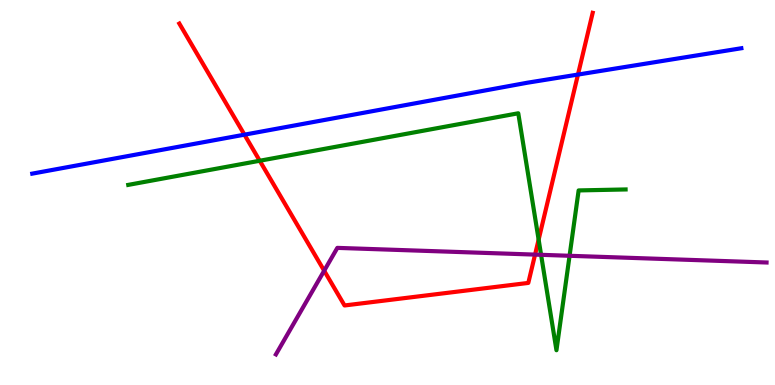[{'lines': ['blue', 'red'], 'intersections': [{'x': 3.15, 'y': 6.5}, {'x': 7.46, 'y': 8.06}]}, {'lines': ['green', 'red'], 'intersections': [{'x': 3.35, 'y': 5.82}, {'x': 6.95, 'y': 3.78}]}, {'lines': ['purple', 'red'], 'intersections': [{'x': 4.18, 'y': 2.97}, {'x': 6.9, 'y': 3.39}]}, {'lines': ['blue', 'green'], 'intersections': []}, {'lines': ['blue', 'purple'], 'intersections': []}, {'lines': ['green', 'purple'], 'intersections': [{'x': 6.98, 'y': 3.38}, {'x': 7.35, 'y': 3.36}]}]